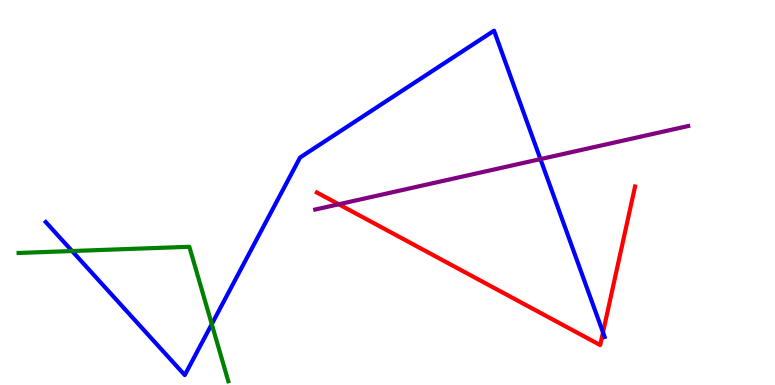[{'lines': ['blue', 'red'], 'intersections': [{'x': 7.78, 'y': 1.37}]}, {'lines': ['green', 'red'], 'intersections': []}, {'lines': ['purple', 'red'], 'intersections': [{'x': 4.37, 'y': 4.69}]}, {'lines': ['blue', 'green'], 'intersections': [{'x': 0.93, 'y': 3.48}, {'x': 2.73, 'y': 1.58}]}, {'lines': ['blue', 'purple'], 'intersections': [{'x': 6.97, 'y': 5.87}]}, {'lines': ['green', 'purple'], 'intersections': []}]